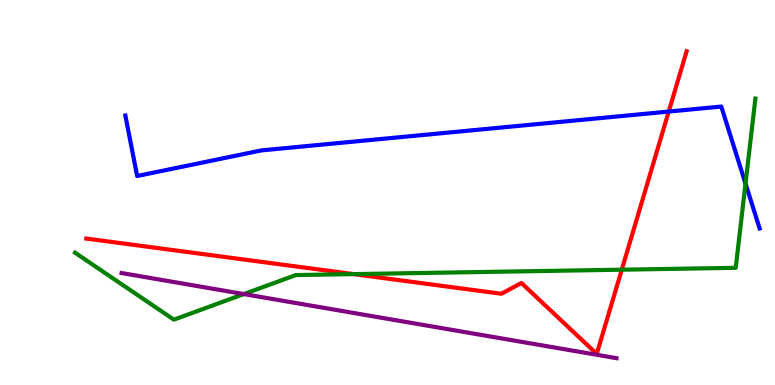[{'lines': ['blue', 'red'], 'intersections': [{'x': 8.63, 'y': 7.1}]}, {'lines': ['green', 'red'], 'intersections': [{'x': 4.56, 'y': 2.88}, {'x': 8.02, 'y': 2.99}]}, {'lines': ['purple', 'red'], 'intersections': []}, {'lines': ['blue', 'green'], 'intersections': [{'x': 9.62, 'y': 5.23}]}, {'lines': ['blue', 'purple'], 'intersections': []}, {'lines': ['green', 'purple'], 'intersections': [{'x': 3.15, 'y': 2.36}]}]